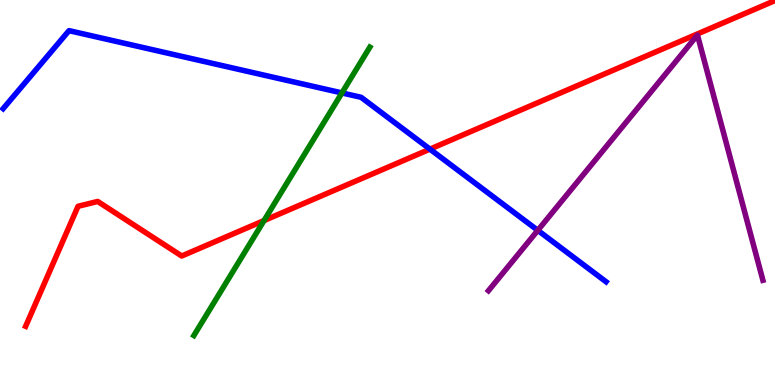[{'lines': ['blue', 'red'], 'intersections': [{'x': 5.55, 'y': 6.13}]}, {'lines': ['green', 'red'], 'intersections': [{'x': 3.41, 'y': 4.27}]}, {'lines': ['purple', 'red'], 'intersections': []}, {'lines': ['blue', 'green'], 'intersections': [{'x': 4.41, 'y': 7.59}]}, {'lines': ['blue', 'purple'], 'intersections': [{'x': 6.94, 'y': 4.02}]}, {'lines': ['green', 'purple'], 'intersections': []}]